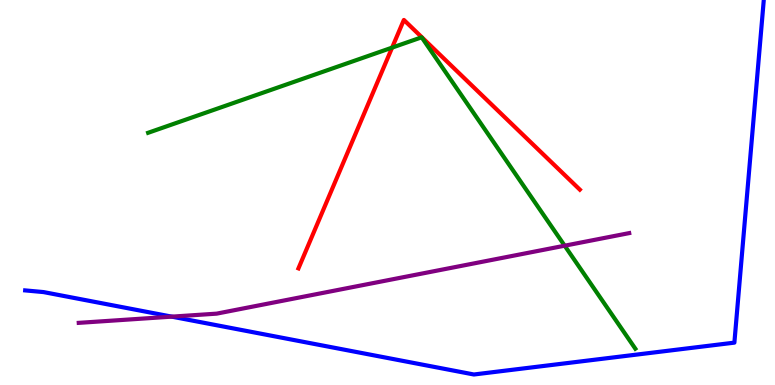[{'lines': ['blue', 'red'], 'intersections': []}, {'lines': ['green', 'red'], 'intersections': [{'x': 5.06, 'y': 8.76}]}, {'lines': ['purple', 'red'], 'intersections': []}, {'lines': ['blue', 'green'], 'intersections': []}, {'lines': ['blue', 'purple'], 'intersections': [{'x': 2.22, 'y': 1.78}]}, {'lines': ['green', 'purple'], 'intersections': [{'x': 7.29, 'y': 3.62}]}]